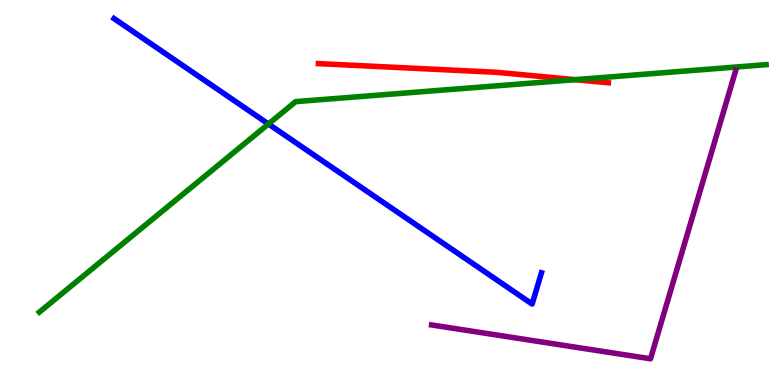[{'lines': ['blue', 'red'], 'intersections': []}, {'lines': ['green', 'red'], 'intersections': [{'x': 7.42, 'y': 7.93}]}, {'lines': ['purple', 'red'], 'intersections': []}, {'lines': ['blue', 'green'], 'intersections': [{'x': 3.46, 'y': 6.78}]}, {'lines': ['blue', 'purple'], 'intersections': []}, {'lines': ['green', 'purple'], 'intersections': []}]